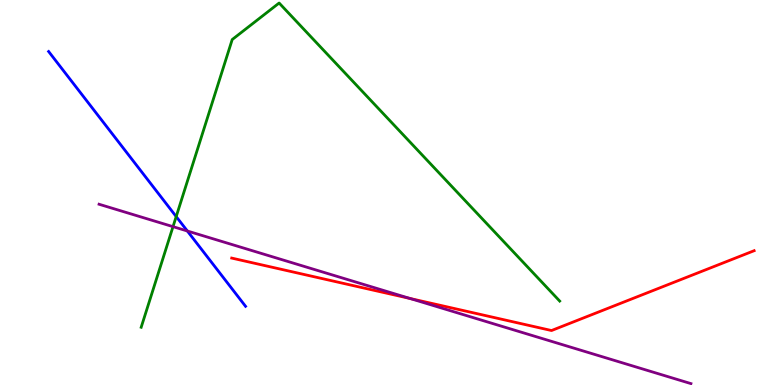[{'lines': ['blue', 'red'], 'intersections': []}, {'lines': ['green', 'red'], 'intersections': []}, {'lines': ['purple', 'red'], 'intersections': [{'x': 5.29, 'y': 2.25}]}, {'lines': ['blue', 'green'], 'intersections': [{'x': 2.27, 'y': 4.37}]}, {'lines': ['blue', 'purple'], 'intersections': [{'x': 2.42, 'y': 4.0}]}, {'lines': ['green', 'purple'], 'intersections': [{'x': 2.23, 'y': 4.11}]}]